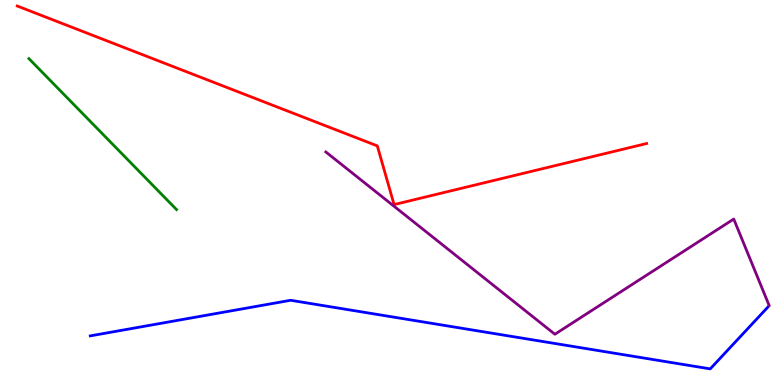[{'lines': ['blue', 'red'], 'intersections': []}, {'lines': ['green', 'red'], 'intersections': []}, {'lines': ['purple', 'red'], 'intersections': []}, {'lines': ['blue', 'green'], 'intersections': []}, {'lines': ['blue', 'purple'], 'intersections': []}, {'lines': ['green', 'purple'], 'intersections': []}]